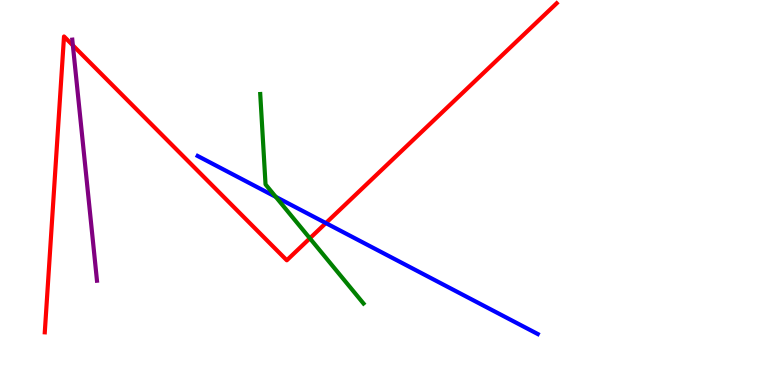[{'lines': ['blue', 'red'], 'intersections': [{'x': 4.2, 'y': 4.21}]}, {'lines': ['green', 'red'], 'intersections': [{'x': 4.0, 'y': 3.81}]}, {'lines': ['purple', 'red'], 'intersections': [{'x': 0.94, 'y': 8.82}]}, {'lines': ['blue', 'green'], 'intersections': [{'x': 3.56, 'y': 4.89}]}, {'lines': ['blue', 'purple'], 'intersections': []}, {'lines': ['green', 'purple'], 'intersections': []}]